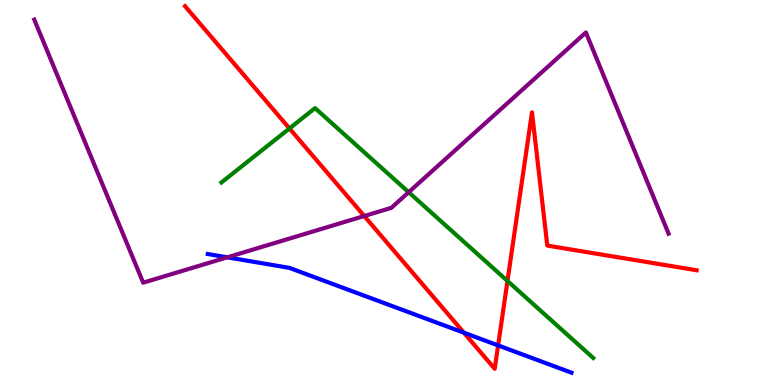[{'lines': ['blue', 'red'], 'intersections': [{'x': 5.99, 'y': 1.36}, {'x': 6.43, 'y': 1.03}]}, {'lines': ['green', 'red'], 'intersections': [{'x': 3.73, 'y': 6.66}, {'x': 6.55, 'y': 2.7}]}, {'lines': ['purple', 'red'], 'intersections': [{'x': 4.7, 'y': 4.39}]}, {'lines': ['blue', 'green'], 'intersections': []}, {'lines': ['blue', 'purple'], 'intersections': [{'x': 2.93, 'y': 3.32}]}, {'lines': ['green', 'purple'], 'intersections': [{'x': 5.27, 'y': 5.01}]}]